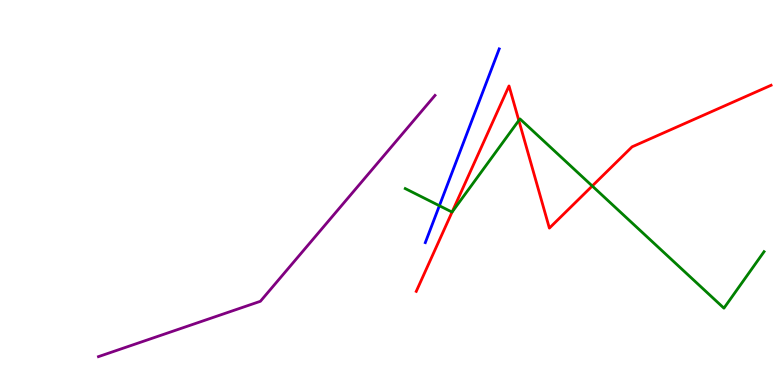[{'lines': ['blue', 'red'], 'intersections': []}, {'lines': ['green', 'red'], 'intersections': [{'x': 5.83, 'y': 4.49}, {'x': 6.69, 'y': 6.87}, {'x': 7.64, 'y': 5.17}]}, {'lines': ['purple', 'red'], 'intersections': []}, {'lines': ['blue', 'green'], 'intersections': [{'x': 5.67, 'y': 4.66}]}, {'lines': ['blue', 'purple'], 'intersections': []}, {'lines': ['green', 'purple'], 'intersections': []}]